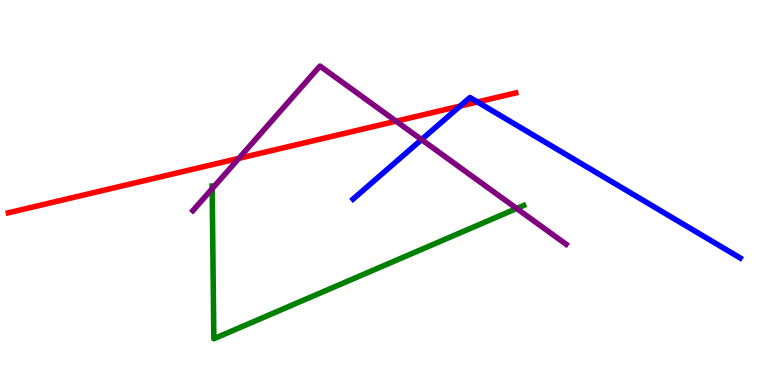[{'lines': ['blue', 'red'], 'intersections': [{'x': 5.94, 'y': 7.24}, {'x': 6.16, 'y': 7.35}]}, {'lines': ['green', 'red'], 'intersections': []}, {'lines': ['purple', 'red'], 'intersections': [{'x': 3.08, 'y': 5.89}, {'x': 5.11, 'y': 6.85}]}, {'lines': ['blue', 'green'], 'intersections': []}, {'lines': ['blue', 'purple'], 'intersections': [{'x': 5.44, 'y': 6.37}]}, {'lines': ['green', 'purple'], 'intersections': [{'x': 2.74, 'y': 5.1}, {'x': 6.67, 'y': 4.58}]}]